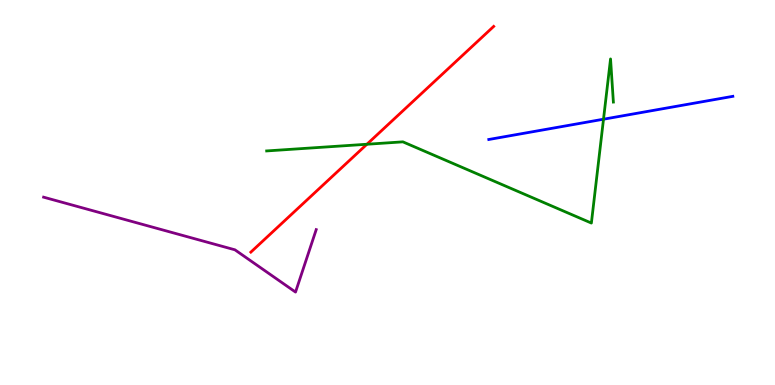[{'lines': ['blue', 'red'], 'intersections': []}, {'lines': ['green', 'red'], 'intersections': [{'x': 4.73, 'y': 6.25}]}, {'lines': ['purple', 'red'], 'intersections': []}, {'lines': ['blue', 'green'], 'intersections': [{'x': 7.79, 'y': 6.9}]}, {'lines': ['blue', 'purple'], 'intersections': []}, {'lines': ['green', 'purple'], 'intersections': []}]